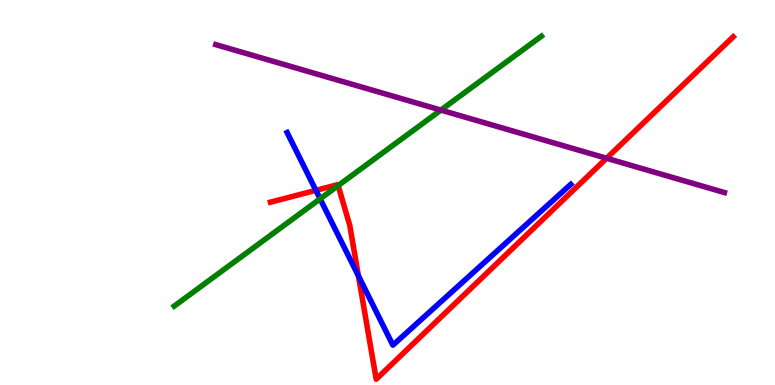[{'lines': ['blue', 'red'], 'intersections': [{'x': 4.08, 'y': 5.06}, {'x': 4.63, 'y': 2.83}]}, {'lines': ['green', 'red'], 'intersections': [{'x': 4.36, 'y': 5.18}]}, {'lines': ['purple', 'red'], 'intersections': [{'x': 7.83, 'y': 5.89}]}, {'lines': ['blue', 'green'], 'intersections': [{'x': 4.13, 'y': 4.83}]}, {'lines': ['blue', 'purple'], 'intersections': []}, {'lines': ['green', 'purple'], 'intersections': [{'x': 5.69, 'y': 7.14}]}]